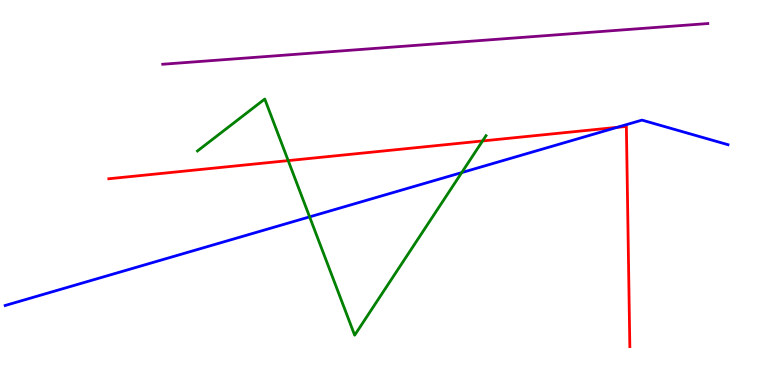[{'lines': ['blue', 'red'], 'intersections': [{'x': 7.96, 'y': 6.69}]}, {'lines': ['green', 'red'], 'intersections': [{'x': 3.72, 'y': 5.83}, {'x': 6.23, 'y': 6.34}]}, {'lines': ['purple', 'red'], 'intersections': []}, {'lines': ['blue', 'green'], 'intersections': [{'x': 4.0, 'y': 4.37}, {'x': 5.96, 'y': 5.52}]}, {'lines': ['blue', 'purple'], 'intersections': []}, {'lines': ['green', 'purple'], 'intersections': []}]